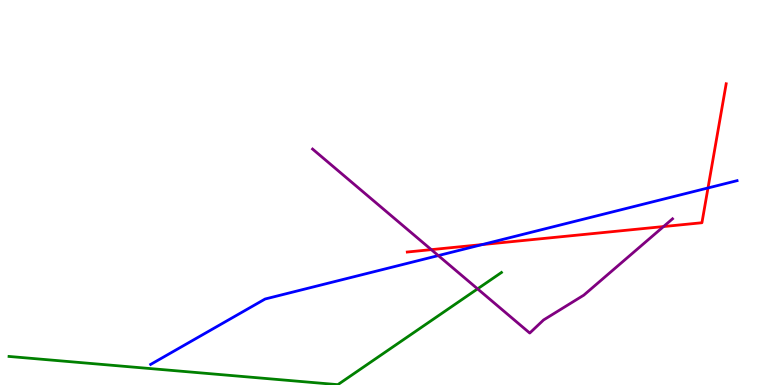[{'lines': ['blue', 'red'], 'intersections': [{'x': 6.22, 'y': 3.65}, {'x': 9.14, 'y': 5.12}]}, {'lines': ['green', 'red'], 'intersections': []}, {'lines': ['purple', 'red'], 'intersections': [{'x': 5.56, 'y': 3.52}, {'x': 8.56, 'y': 4.12}]}, {'lines': ['blue', 'green'], 'intersections': []}, {'lines': ['blue', 'purple'], 'intersections': [{'x': 5.66, 'y': 3.36}]}, {'lines': ['green', 'purple'], 'intersections': [{'x': 6.16, 'y': 2.5}]}]